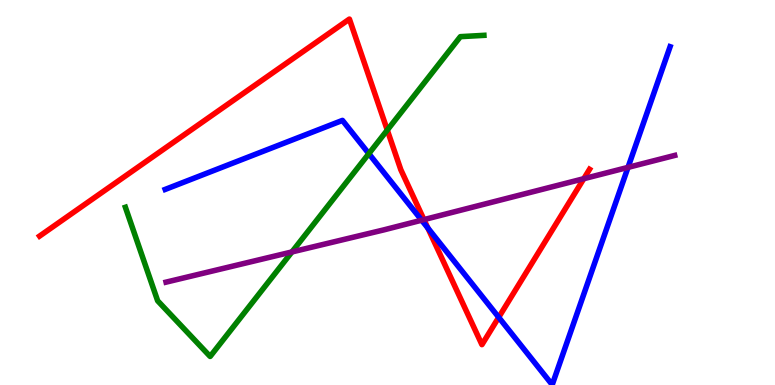[{'lines': ['blue', 'red'], 'intersections': [{'x': 5.52, 'y': 4.08}, {'x': 6.43, 'y': 1.76}]}, {'lines': ['green', 'red'], 'intersections': [{'x': 5.0, 'y': 6.62}]}, {'lines': ['purple', 'red'], 'intersections': [{'x': 5.47, 'y': 4.3}, {'x': 7.53, 'y': 5.36}]}, {'lines': ['blue', 'green'], 'intersections': [{'x': 4.76, 'y': 6.01}]}, {'lines': ['blue', 'purple'], 'intersections': [{'x': 5.44, 'y': 4.28}, {'x': 8.1, 'y': 5.65}]}, {'lines': ['green', 'purple'], 'intersections': [{'x': 3.77, 'y': 3.46}]}]